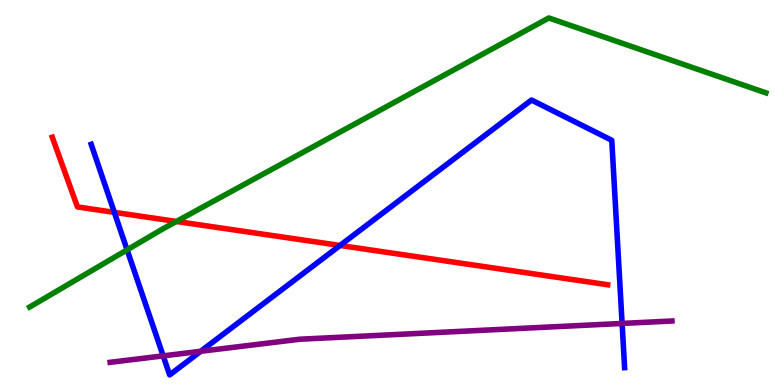[{'lines': ['blue', 'red'], 'intersections': [{'x': 1.48, 'y': 4.48}, {'x': 4.39, 'y': 3.62}]}, {'lines': ['green', 'red'], 'intersections': [{'x': 2.28, 'y': 4.25}]}, {'lines': ['purple', 'red'], 'intersections': []}, {'lines': ['blue', 'green'], 'intersections': [{'x': 1.64, 'y': 3.51}]}, {'lines': ['blue', 'purple'], 'intersections': [{'x': 2.11, 'y': 0.757}, {'x': 2.59, 'y': 0.875}, {'x': 8.03, 'y': 1.6}]}, {'lines': ['green', 'purple'], 'intersections': []}]